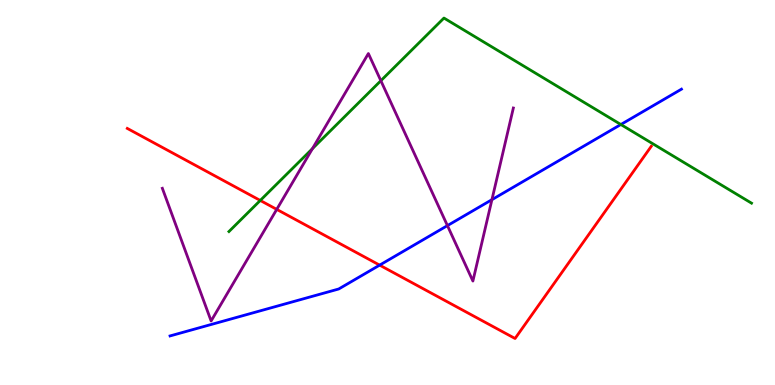[{'lines': ['blue', 'red'], 'intersections': [{'x': 4.9, 'y': 3.11}]}, {'lines': ['green', 'red'], 'intersections': [{'x': 3.36, 'y': 4.79}]}, {'lines': ['purple', 'red'], 'intersections': [{'x': 3.57, 'y': 4.56}]}, {'lines': ['blue', 'green'], 'intersections': [{'x': 8.01, 'y': 6.77}]}, {'lines': ['blue', 'purple'], 'intersections': [{'x': 5.77, 'y': 4.14}, {'x': 6.35, 'y': 4.81}]}, {'lines': ['green', 'purple'], 'intersections': [{'x': 4.03, 'y': 6.14}, {'x': 4.91, 'y': 7.9}]}]